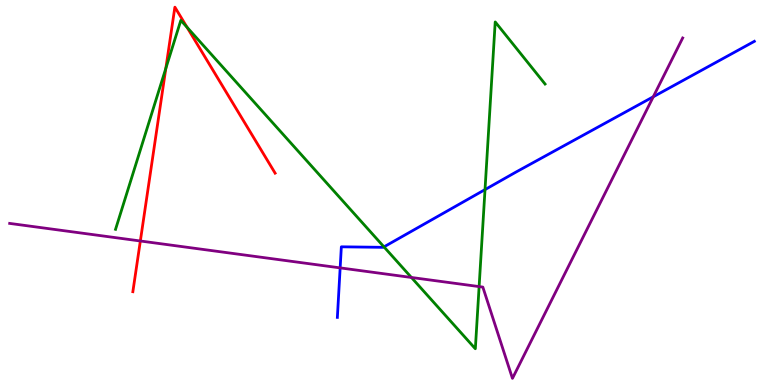[{'lines': ['blue', 'red'], 'intersections': []}, {'lines': ['green', 'red'], 'intersections': [{'x': 2.14, 'y': 8.23}, {'x': 2.41, 'y': 9.29}]}, {'lines': ['purple', 'red'], 'intersections': [{'x': 1.81, 'y': 3.74}]}, {'lines': ['blue', 'green'], 'intersections': [{'x': 4.95, 'y': 3.59}, {'x': 6.26, 'y': 5.08}]}, {'lines': ['blue', 'purple'], 'intersections': [{'x': 4.39, 'y': 3.04}, {'x': 8.43, 'y': 7.49}]}, {'lines': ['green', 'purple'], 'intersections': [{'x': 5.31, 'y': 2.79}, {'x': 6.18, 'y': 2.56}]}]